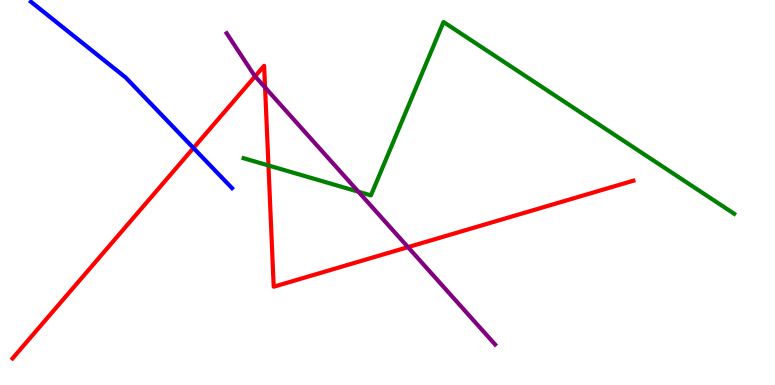[{'lines': ['blue', 'red'], 'intersections': [{'x': 2.5, 'y': 6.16}]}, {'lines': ['green', 'red'], 'intersections': [{'x': 3.46, 'y': 5.7}]}, {'lines': ['purple', 'red'], 'intersections': [{'x': 3.29, 'y': 8.02}, {'x': 3.42, 'y': 7.73}, {'x': 5.26, 'y': 3.58}]}, {'lines': ['blue', 'green'], 'intersections': []}, {'lines': ['blue', 'purple'], 'intersections': []}, {'lines': ['green', 'purple'], 'intersections': [{'x': 4.62, 'y': 5.02}]}]